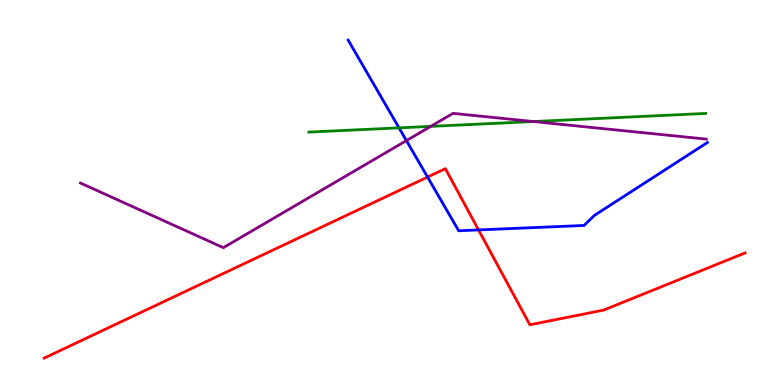[{'lines': ['blue', 'red'], 'intersections': [{'x': 5.52, 'y': 5.4}, {'x': 6.17, 'y': 4.03}]}, {'lines': ['green', 'red'], 'intersections': []}, {'lines': ['purple', 'red'], 'intersections': []}, {'lines': ['blue', 'green'], 'intersections': [{'x': 5.15, 'y': 6.68}]}, {'lines': ['blue', 'purple'], 'intersections': [{'x': 5.24, 'y': 6.35}]}, {'lines': ['green', 'purple'], 'intersections': [{'x': 5.56, 'y': 6.72}, {'x': 6.88, 'y': 6.84}]}]